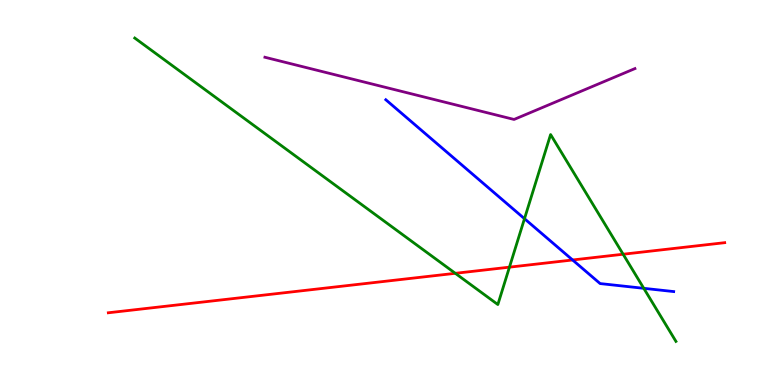[{'lines': ['blue', 'red'], 'intersections': [{'x': 7.39, 'y': 3.25}]}, {'lines': ['green', 'red'], 'intersections': [{'x': 5.88, 'y': 2.9}, {'x': 6.57, 'y': 3.06}, {'x': 8.04, 'y': 3.4}]}, {'lines': ['purple', 'red'], 'intersections': []}, {'lines': ['blue', 'green'], 'intersections': [{'x': 6.77, 'y': 4.32}, {'x': 8.31, 'y': 2.51}]}, {'lines': ['blue', 'purple'], 'intersections': []}, {'lines': ['green', 'purple'], 'intersections': []}]